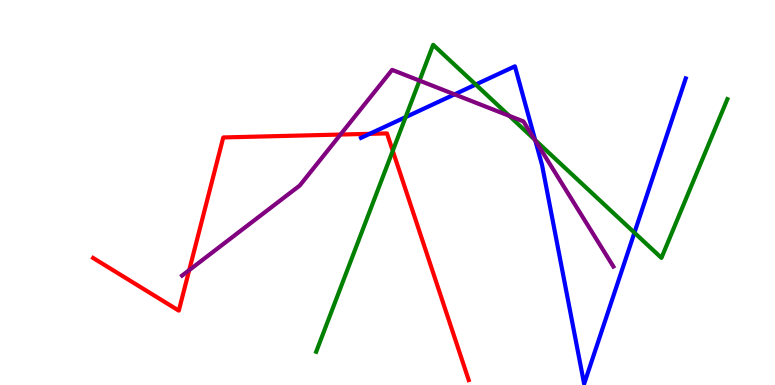[{'lines': ['blue', 'red'], 'intersections': [{'x': 4.77, 'y': 6.52}]}, {'lines': ['green', 'red'], 'intersections': [{'x': 5.07, 'y': 6.08}]}, {'lines': ['purple', 'red'], 'intersections': [{'x': 2.44, 'y': 2.98}, {'x': 4.39, 'y': 6.51}]}, {'lines': ['blue', 'green'], 'intersections': [{'x': 5.23, 'y': 6.96}, {'x': 6.14, 'y': 7.8}, {'x': 6.91, 'y': 6.36}, {'x': 8.19, 'y': 3.96}]}, {'lines': ['blue', 'purple'], 'intersections': [{'x': 5.87, 'y': 7.55}, {'x': 6.91, 'y': 6.35}]}, {'lines': ['green', 'purple'], 'intersections': [{'x': 5.41, 'y': 7.91}, {'x': 6.57, 'y': 6.99}, {'x': 6.9, 'y': 6.37}]}]